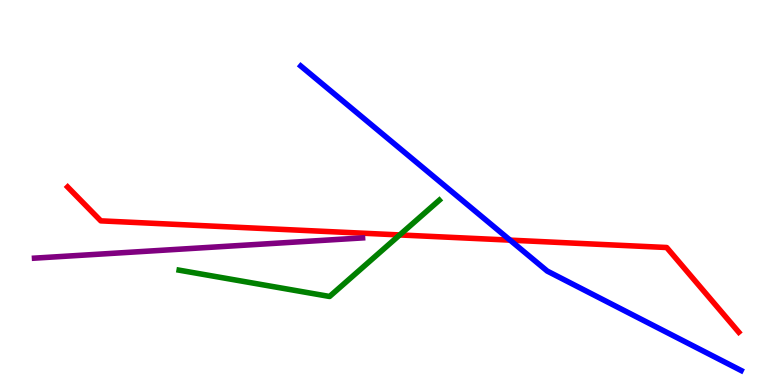[{'lines': ['blue', 'red'], 'intersections': [{'x': 6.58, 'y': 3.76}]}, {'lines': ['green', 'red'], 'intersections': [{'x': 5.16, 'y': 3.9}]}, {'lines': ['purple', 'red'], 'intersections': []}, {'lines': ['blue', 'green'], 'intersections': []}, {'lines': ['blue', 'purple'], 'intersections': []}, {'lines': ['green', 'purple'], 'intersections': []}]